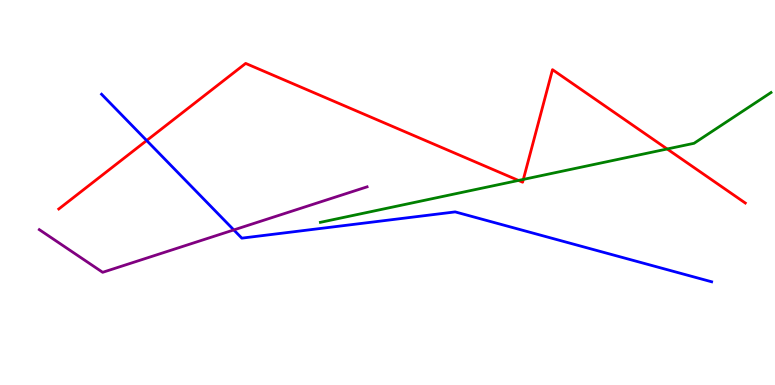[{'lines': ['blue', 'red'], 'intersections': [{'x': 1.89, 'y': 6.35}]}, {'lines': ['green', 'red'], 'intersections': [{'x': 6.69, 'y': 5.31}, {'x': 6.75, 'y': 5.34}, {'x': 8.61, 'y': 6.13}]}, {'lines': ['purple', 'red'], 'intersections': []}, {'lines': ['blue', 'green'], 'intersections': []}, {'lines': ['blue', 'purple'], 'intersections': [{'x': 3.02, 'y': 4.03}]}, {'lines': ['green', 'purple'], 'intersections': []}]